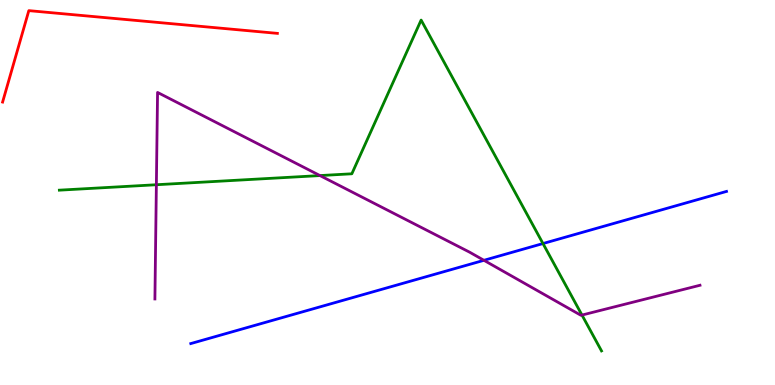[{'lines': ['blue', 'red'], 'intersections': []}, {'lines': ['green', 'red'], 'intersections': []}, {'lines': ['purple', 'red'], 'intersections': []}, {'lines': ['blue', 'green'], 'intersections': [{'x': 7.01, 'y': 3.67}]}, {'lines': ['blue', 'purple'], 'intersections': [{'x': 6.24, 'y': 3.24}]}, {'lines': ['green', 'purple'], 'intersections': [{'x': 2.02, 'y': 5.2}, {'x': 4.13, 'y': 5.44}, {'x': 7.51, 'y': 1.82}]}]